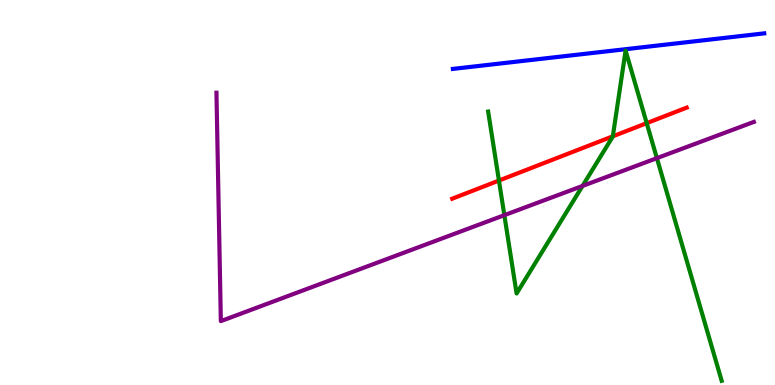[{'lines': ['blue', 'red'], 'intersections': []}, {'lines': ['green', 'red'], 'intersections': [{'x': 6.44, 'y': 5.31}, {'x': 7.91, 'y': 6.46}, {'x': 8.34, 'y': 6.8}]}, {'lines': ['purple', 'red'], 'intersections': []}, {'lines': ['blue', 'green'], 'intersections': []}, {'lines': ['blue', 'purple'], 'intersections': []}, {'lines': ['green', 'purple'], 'intersections': [{'x': 6.51, 'y': 4.41}, {'x': 7.52, 'y': 5.17}, {'x': 8.48, 'y': 5.89}]}]